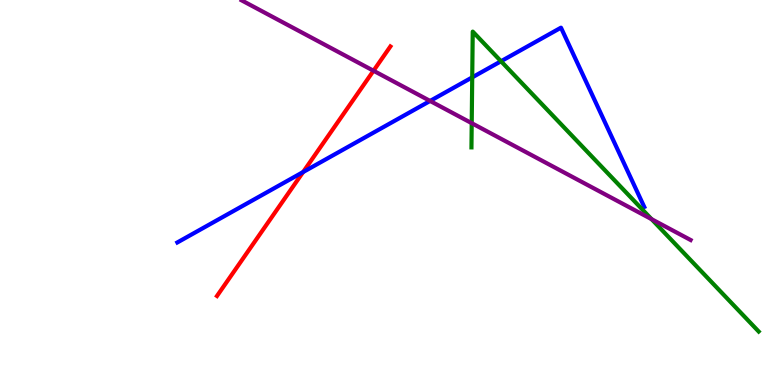[{'lines': ['blue', 'red'], 'intersections': [{'x': 3.91, 'y': 5.53}]}, {'lines': ['green', 'red'], 'intersections': []}, {'lines': ['purple', 'red'], 'intersections': [{'x': 4.82, 'y': 8.16}]}, {'lines': ['blue', 'green'], 'intersections': [{'x': 6.09, 'y': 7.99}, {'x': 6.46, 'y': 8.41}]}, {'lines': ['blue', 'purple'], 'intersections': [{'x': 5.55, 'y': 7.38}]}, {'lines': ['green', 'purple'], 'intersections': [{'x': 6.09, 'y': 6.8}, {'x': 8.41, 'y': 4.31}]}]